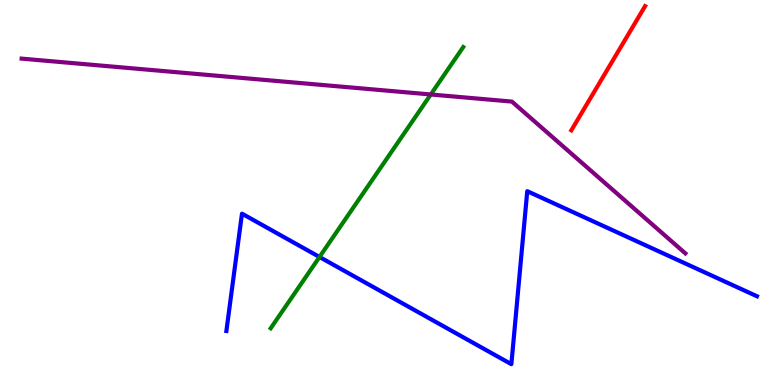[{'lines': ['blue', 'red'], 'intersections': []}, {'lines': ['green', 'red'], 'intersections': []}, {'lines': ['purple', 'red'], 'intersections': []}, {'lines': ['blue', 'green'], 'intersections': [{'x': 4.12, 'y': 3.33}]}, {'lines': ['blue', 'purple'], 'intersections': []}, {'lines': ['green', 'purple'], 'intersections': [{'x': 5.56, 'y': 7.55}]}]